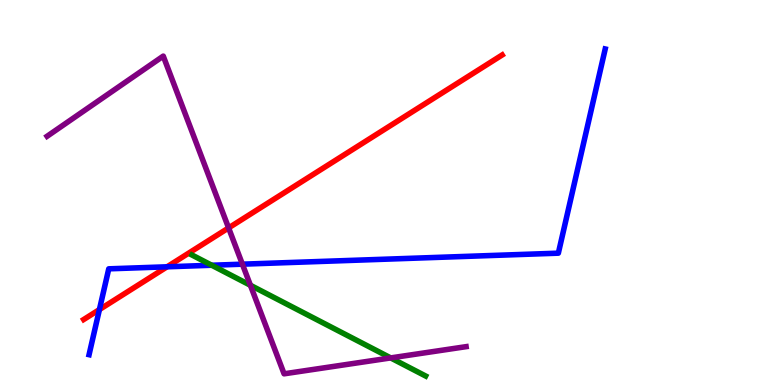[{'lines': ['blue', 'red'], 'intersections': [{'x': 1.28, 'y': 1.96}, {'x': 2.16, 'y': 3.07}]}, {'lines': ['green', 'red'], 'intersections': []}, {'lines': ['purple', 'red'], 'intersections': [{'x': 2.95, 'y': 4.08}]}, {'lines': ['blue', 'green'], 'intersections': [{'x': 2.73, 'y': 3.11}]}, {'lines': ['blue', 'purple'], 'intersections': [{'x': 3.13, 'y': 3.14}]}, {'lines': ['green', 'purple'], 'intersections': [{'x': 3.23, 'y': 2.59}, {'x': 5.04, 'y': 0.704}]}]